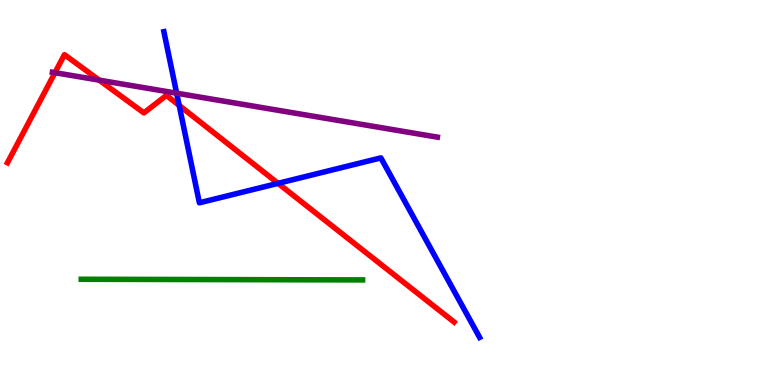[{'lines': ['blue', 'red'], 'intersections': [{'x': 2.31, 'y': 7.26}, {'x': 3.59, 'y': 5.24}]}, {'lines': ['green', 'red'], 'intersections': []}, {'lines': ['purple', 'red'], 'intersections': [{'x': 0.709, 'y': 8.11}, {'x': 1.28, 'y': 7.92}]}, {'lines': ['blue', 'green'], 'intersections': []}, {'lines': ['blue', 'purple'], 'intersections': [{'x': 2.28, 'y': 7.58}]}, {'lines': ['green', 'purple'], 'intersections': []}]